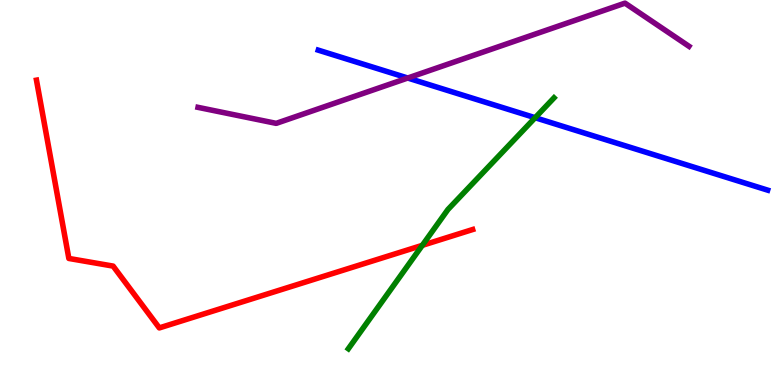[{'lines': ['blue', 'red'], 'intersections': []}, {'lines': ['green', 'red'], 'intersections': [{'x': 5.45, 'y': 3.63}]}, {'lines': ['purple', 'red'], 'intersections': []}, {'lines': ['blue', 'green'], 'intersections': [{'x': 6.91, 'y': 6.94}]}, {'lines': ['blue', 'purple'], 'intersections': [{'x': 5.26, 'y': 7.97}]}, {'lines': ['green', 'purple'], 'intersections': []}]